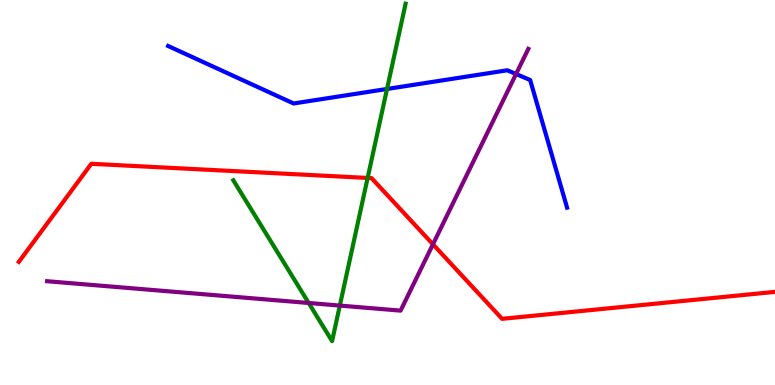[{'lines': ['blue', 'red'], 'intersections': []}, {'lines': ['green', 'red'], 'intersections': [{'x': 4.74, 'y': 5.38}]}, {'lines': ['purple', 'red'], 'intersections': [{'x': 5.59, 'y': 3.65}]}, {'lines': ['blue', 'green'], 'intersections': [{'x': 4.99, 'y': 7.69}]}, {'lines': ['blue', 'purple'], 'intersections': [{'x': 6.66, 'y': 8.08}]}, {'lines': ['green', 'purple'], 'intersections': [{'x': 3.98, 'y': 2.13}, {'x': 4.38, 'y': 2.06}]}]